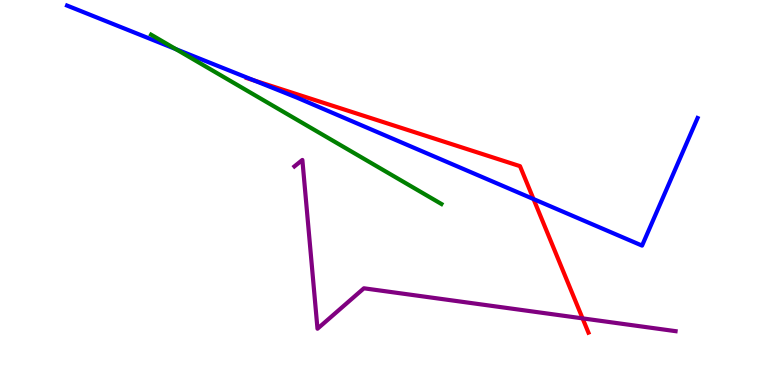[{'lines': ['blue', 'red'], 'intersections': [{'x': 3.28, 'y': 7.91}, {'x': 6.88, 'y': 4.83}]}, {'lines': ['green', 'red'], 'intersections': []}, {'lines': ['purple', 'red'], 'intersections': [{'x': 7.52, 'y': 1.73}]}, {'lines': ['blue', 'green'], 'intersections': [{'x': 2.27, 'y': 8.72}]}, {'lines': ['blue', 'purple'], 'intersections': []}, {'lines': ['green', 'purple'], 'intersections': []}]